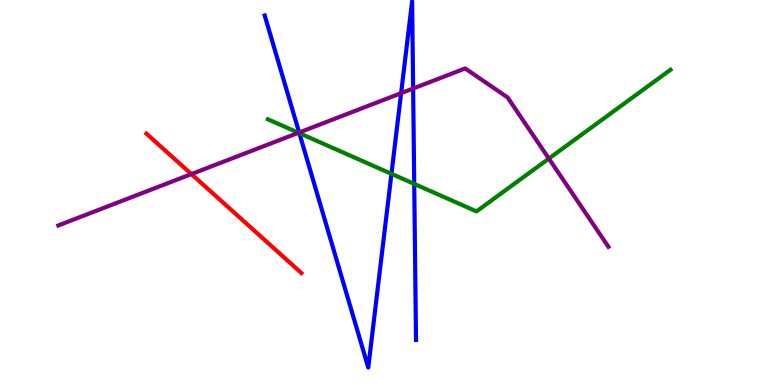[{'lines': ['blue', 'red'], 'intersections': []}, {'lines': ['green', 'red'], 'intersections': []}, {'lines': ['purple', 'red'], 'intersections': [{'x': 2.47, 'y': 5.48}]}, {'lines': ['blue', 'green'], 'intersections': [{'x': 3.86, 'y': 6.54}, {'x': 5.05, 'y': 5.48}, {'x': 5.34, 'y': 5.22}]}, {'lines': ['blue', 'purple'], 'intersections': [{'x': 3.86, 'y': 6.56}, {'x': 5.18, 'y': 7.58}, {'x': 5.33, 'y': 7.7}]}, {'lines': ['green', 'purple'], 'intersections': [{'x': 3.85, 'y': 6.55}, {'x': 7.08, 'y': 5.88}]}]